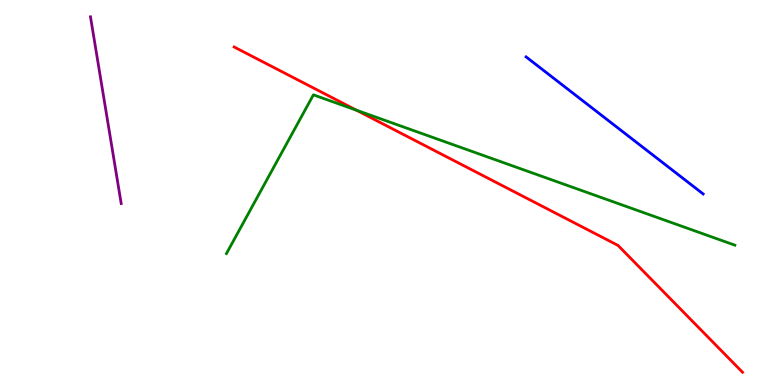[{'lines': ['blue', 'red'], 'intersections': []}, {'lines': ['green', 'red'], 'intersections': [{'x': 4.6, 'y': 7.14}]}, {'lines': ['purple', 'red'], 'intersections': []}, {'lines': ['blue', 'green'], 'intersections': []}, {'lines': ['blue', 'purple'], 'intersections': []}, {'lines': ['green', 'purple'], 'intersections': []}]